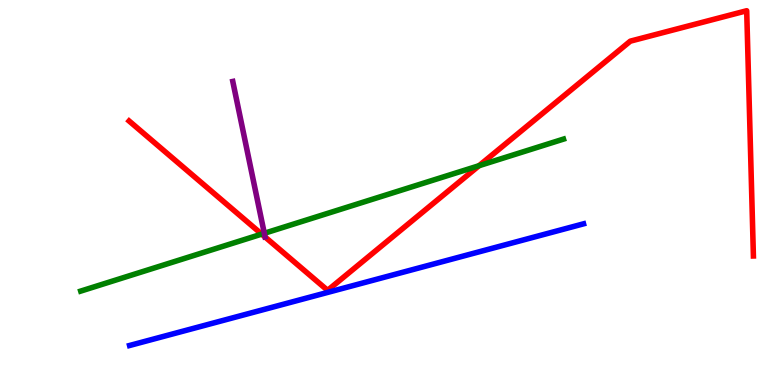[{'lines': ['blue', 'red'], 'intersections': []}, {'lines': ['green', 'red'], 'intersections': [{'x': 3.38, 'y': 3.92}, {'x': 6.18, 'y': 5.7}]}, {'lines': ['purple', 'red'], 'intersections': []}, {'lines': ['blue', 'green'], 'intersections': []}, {'lines': ['blue', 'purple'], 'intersections': []}, {'lines': ['green', 'purple'], 'intersections': [{'x': 3.41, 'y': 3.94}]}]